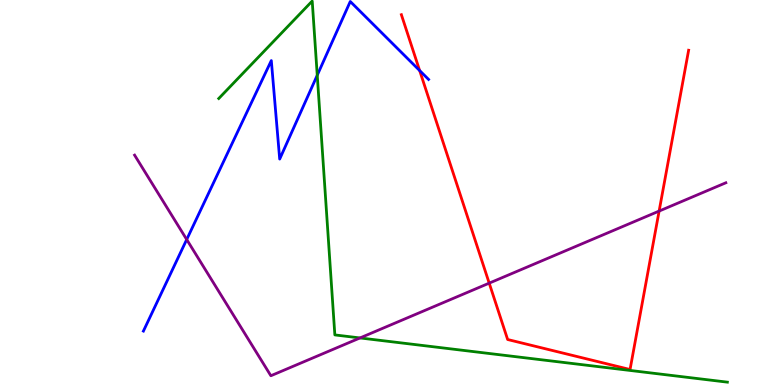[{'lines': ['blue', 'red'], 'intersections': [{'x': 5.41, 'y': 8.17}]}, {'lines': ['green', 'red'], 'intersections': []}, {'lines': ['purple', 'red'], 'intersections': [{'x': 6.31, 'y': 2.65}, {'x': 8.5, 'y': 4.52}]}, {'lines': ['blue', 'green'], 'intersections': [{'x': 4.09, 'y': 8.05}]}, {'lines': ['blue', 'purple'], 'intersections': [{'x': 2.41, 'y': 3.78}]}, {'lines': ['green', 'purple'], 'intersections': [{'x': 4.65, 'y': 1.22}]}]